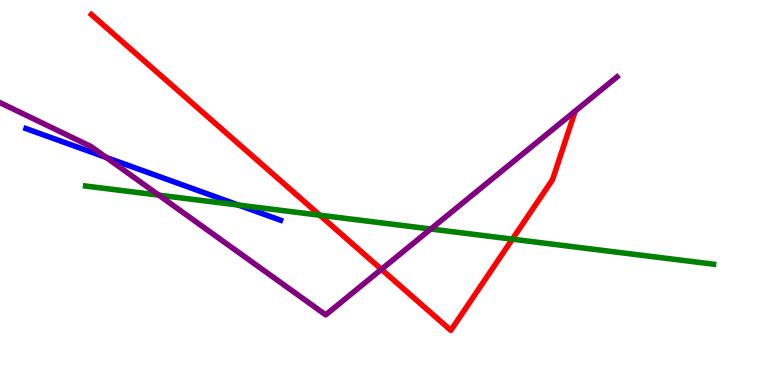[{'lines': ['blue', 'red'], 'intersections': []}, {'lines': ['green', 'red'], 'intersections': [{'x': 4.13, 'y': 4.41}, {'x': 6.61, 'y': 3.79}]}, {'lines': ['purple', 'red'], 'intersections': [{'x': 4.92, 'y': 3.0}]}, {'lines': ['blue', 'green'], 'intersections': [{'x': 3.08, 'y': 4.67}]}, {'lines': ['blue', 'purple'], 'intersections': [{'x': 1.37, 'y': 5.91}]}, {'lines': ['green', 'purple'], 'intersections': [{'x': 2.05, 'y': 4.93}, {'x': 5.56, 'y': 4.05}]}]